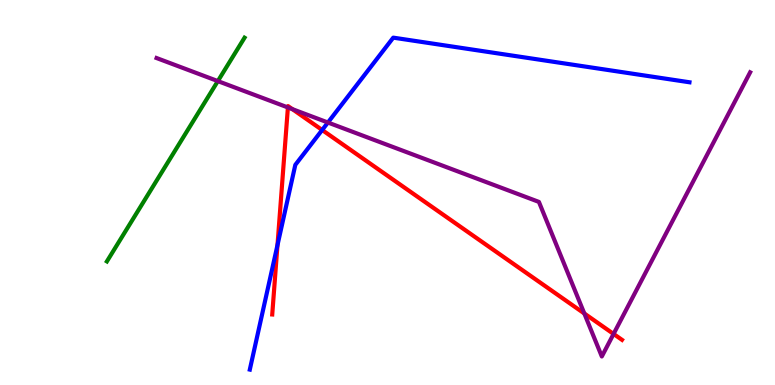[{'lines': ['blue', 'red'], 'intersections': [{'x': 3.58, 'y': 3.63}, {'x': 4.16, 'y': 6.62}]}, {'lines': ['green', 'red'], 'intersections': []}, {'lines': ['purple', 'red'], 'intersections': [{'x': 3.71, 'y': 7.21}, {'x': 3.77, 'y': 7.17}, {'x': 7.54, 'y': 1.86}, {'x': 7.92, 'y': 1.33}]}, {'lines': ['blue', 'green'], 'intersections': []}, {'lines': ['blue', 'purple'], 'intersections': [{'x': 4.23, 'y': 6.82}]}, {'lines': ['green', 'purple'], 'intersections': [{'x': 2.81, 'y': 7.89}]}]